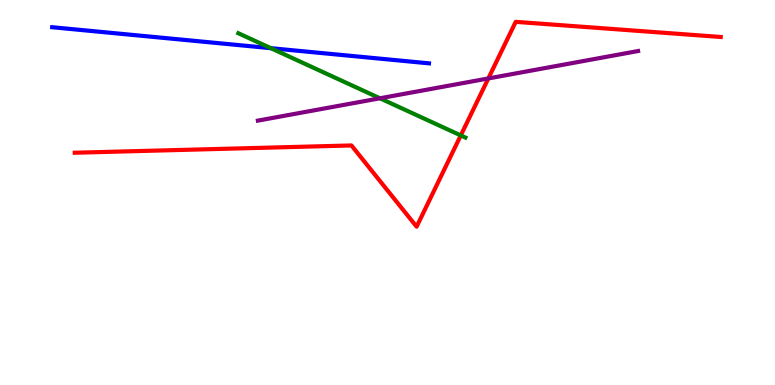[{'lines': ['blue', 'red'], 'intersections': []}, {'lines': ['green', 'red'], 'intersections': [{'x': 5.95, 'y': 6.48}]}, {'lines': ['purple', 'red'], 'intersections': [{'x': 6.3, 'y': 7.96}]}, {'lines': ['blue', 'green'], 'intersections': [{'x': 3.5, 'y': 8.75}]}, {'lines': ['blue', 'purple'], 'intersections': []}, {'lines': ['green', 'purple'], 'intersections': [{'x': 4.9, 'y': 7.45}]}]